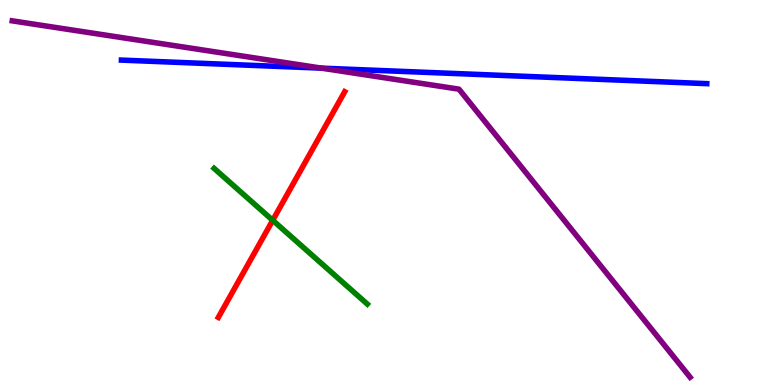[{'lines': ['blue', 'red'], 'intersections': []}, {'lines': ['green', 'red'], 'intersections': [{'x': 3.52, 'y': 4.28}]}, {'lines': ['purple', 'red'], 'intersections': []}, {'lines': ['blue', 'green'], 'intersections': []}, {'lines': ['blue', 'purple'], 'intersections': [{'x': 4.15, 'y': 8.23}]}, {'lines': ['green', 'purple'], 'intersections': []}]